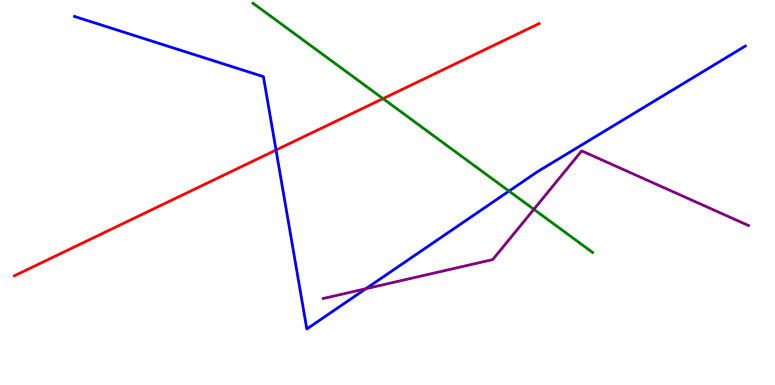[{'lines': ['blue', 'red'], 'intersections': [{'x': 3.56, 'y': 6.1}]}, {'lines': ['green', 'red'], 'intersections': [{'x': 4.94, 'y': 7.44}]}, {'lines': ['purple', 'red'], 'intersections': []}, {'lines': ['blue', 'green'], 'intersections': [{'x': 6.57, 'y': 5.04}]}, {'lines': ['blue', 'purple'], 'intersections': [{'x': 4.72, 'y': 2.5}]}, {'lines': ['green', 'purple'], 'intersections': [{'x': 6.89, 'y': 4.56}]}]